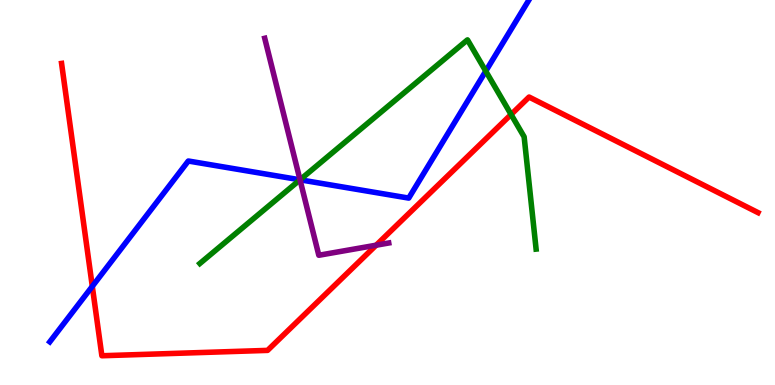[{'lines': ['blue', 'red'], 'intersections': [{'x': 1.19, 'y': 2.56}]}, {'lines': ['green', 'red'], 'intersections': [{'x': 6.59, 'y': 7.03}]}, {'lines': ['purple', 'red'], 'intersections': [{'x': 4.85, 'y': 3.63}]}, {'lines': ['blue', 'green'], 'intersections': [{'x': 3.87, 'y': 5.33}, {'x': 6.27, 'y': 8.15}]}, {'lines': ['blue', 'purple'], 'intersections': [{'x': 3.87, 'y': 5.33}]}, {'lines': ['green', 'purple'], 'intersections': [{'x': 3.87, 'y': 5.33}]}]